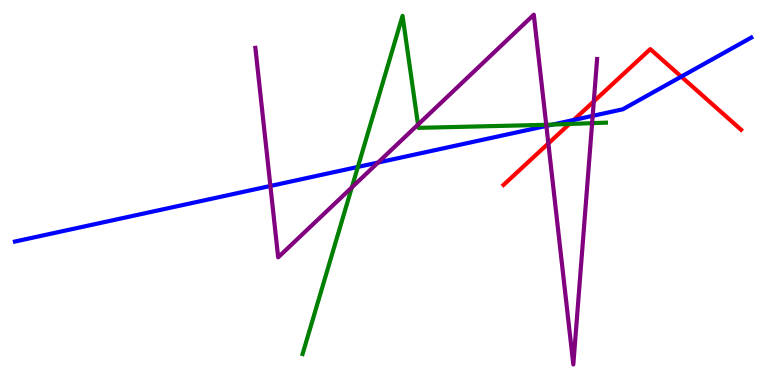[{'lines': ['blue', 'red'], 'intersections': [{'x': 7.4, 'y': 6.88}, {'x': 8.79, 'y': 8.01}]}, {'lines': ['green', 'red'], 'intersections': [{'x': 7.35, 'y': 6.78}]}, {'lines': ['purple', 'red'], 'intersections': [{'x': 7.08, 'y': 6.27}, {'x': 7.66, 'y': 7.37}]}, {'lines': ['blue', 'green'], 'intersections': [{'x': 4.62, 'y': 5.66}, {'x': 7.13, 'y': 6.76}]}, {'lines': ['blue', 'purple'], 'intersections': [{'x': 3.49, 'y': 5.17}, {'x': 4.88, 'y': 5.78}, {'x': 7.05, 'y': 6.73}, {'x': 7.65, 'y': 6.99}]}, {'lines': ['green', 'purple'], 'intersections': [{'x': 4.54, 'y': 5.13}, {'x': 5.39, 'y': 6.76}, {'x': 7.05, 'y': 6.76}, {'x': 7.64, 'y': 6.8}]}]